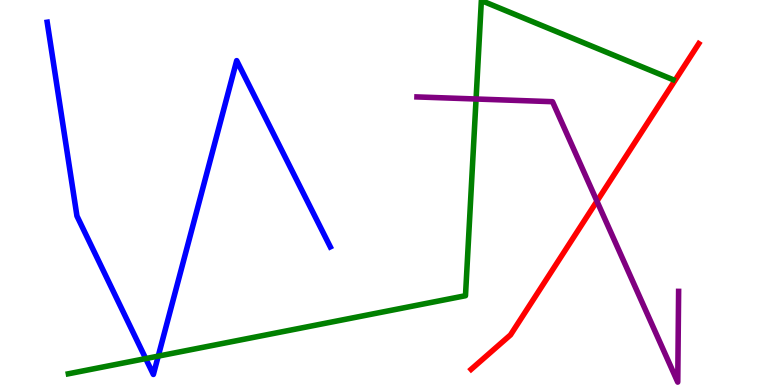[{'lines': ['blue', 'red'], 'intersections': []}, {'lines': ['green', 'red'], 'intersections': []}, {'lines': ['purple', 'red'], 'intersections': [{'x': 7.7, 'y': 4.77}]}, {'lines': ['blue', 'green'], 'intersections': [{'x': 1.88, 'y': 0.686}, {'x': 2.04, 'y': 0.75}]}, {'lines': ['blue', 'purple'], 'intersections': []}, {'lines': ['green', 'purple'], 'intersections': [{'x': 6.14, 'y': 7.43}]}]